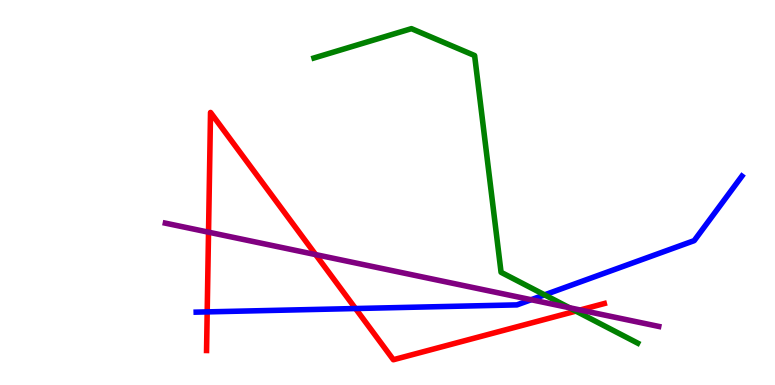[{'lines': ['blue', 'red'], 'intersections': [{'x': 2.67, 'y': 1.9}, {'x': 4.59, 'y': 1.99}]}, {'lines': ['green', 'red'], 'intersections': [{'x': 7.43, 'y': 1.92}]}, {'lines': ['purple', 'red'], 'intersections': [{'x': 2.69, 'y': 3.97}, {'x': 4.07, 'y': 3.39}, {'x': 7.49, 'y': 1.95}]}, {'lines': ['blue', 'green'], 'intersections': [{'x': 7.03, 'y': 2.34}]}, {'lines': ['blue', 'purple'], 'intersections': [{'x': 6.85, 'y': 2.22}]}, {'lines': ['green', 'purple'], 'intersections': [{'x': 7.35, 'y': 2.01}]}]